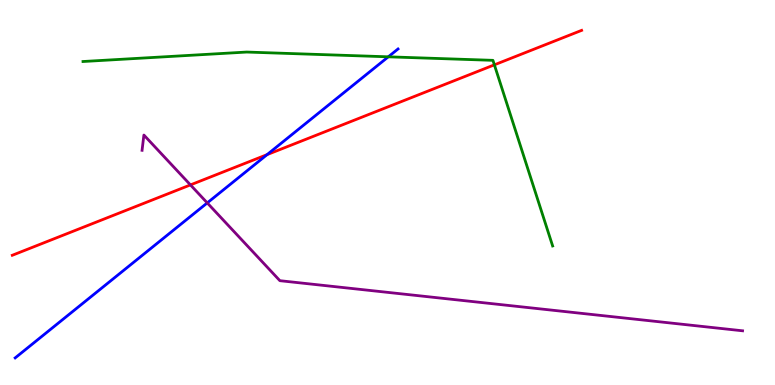[{'lines': ['blue', 'red'], 'intersections': [{'x': 3.45, 'y': 5.98}]}, {'lines': ['green', 'red'], 'intersections': [{'x': 6.38, 'y': 8.32}]}, {'lines': ['purple', 'red'], 'intersections': [{'x': 2.46, 'y': 5.2}]}, {'lines': ['blue', 'green'], 'intersections': [{'x': 5.01, 'y': 8.52}]}, {'lines': ['blue', 'purple'], 'intersections': [{'x': 2.67, 'y': 4.73}]}, {'lines': ['green', 'purple'], 'intersections': []}]